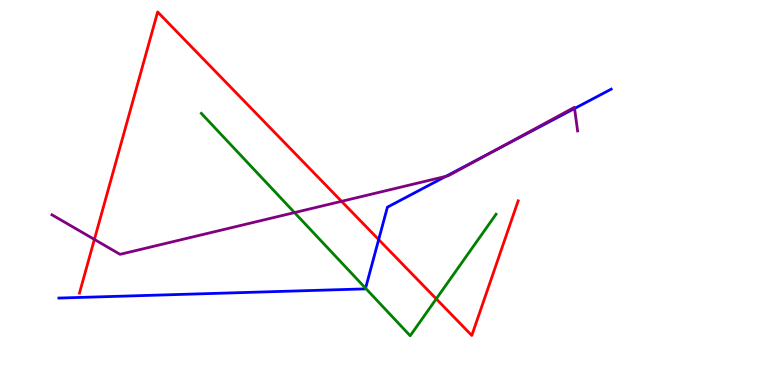[{'lines': ['blue', 'red'], 'intersections': [{'x': 4.89, 'y': 3.78}]}, {'lines': ['green', 'red'], 'intersections': [{'x': 5.63, 'y': 2.24}]}, {'lines': ['purple', 'red'], 'intersections': [{'x': 1.22, 'y': 3.78}, {'x': 4.41, 'y': 4.77}]}, {'lines': ['blue', 'green'], 'intersections': [{'x': 4.72, 'y': 2.51}]}, {'lines': ['blue', 'purple'], 'intersections': [{'x': 5.75, 'y': 5.42}, {'x': 6.36, 'y': 6.06}, {'x': 7.41, 'y': 7.18}]}, {'lines': ['green', 'purple'], 'intersections': [{'x': 3.8, 'y': 4.48}]}]